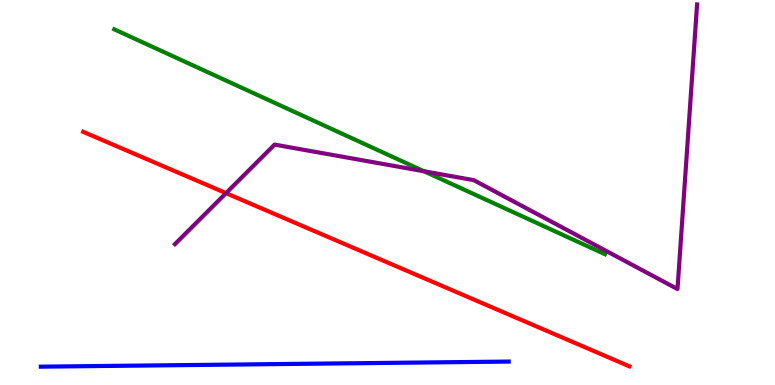[{'lines': ['blue', 'red'], 'intersections': []}, {'lines': ['green', 'red'], 'intersections': []}, {'lines': ['purple', 'red'], 'intersections': [{'x': 2.92, 'y': 4.98}]}, {'lines': ['blue', 'green'], 'intersections': []}, {'lines': ['blue', 'purple'], 'intersections': []}, {'lines': ['green', 'purple'], 'intersections': [{'x': 5.47, 'y': 5.55}]}]